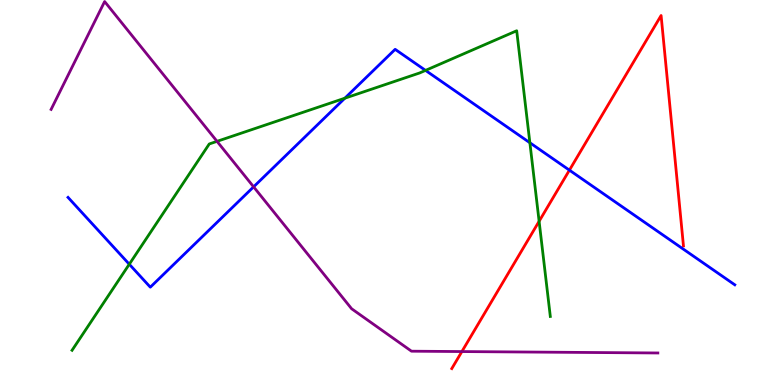[{'lines': ['blue', 'red'], 'intersections': [{'x': 7.35, 'y': 5.58}]}, {'lines': ['green', 'red'], 'intersections': [{'x': 6.96, 'y': 4.25}]}, {'lines': ['purple', 'red'], 'intersections': [{'x': 5.96, 'y': 0.869}]}, {'lines': ['blue', 'green'], 'intersections': [{'x': 1.67, 'y': 3.14}, {'x': 4.45, 'y': 7.45}, {'x': 5.49, 'y': 8.17}, {'x': 6.84, 'y': 6.29}]}, {'lines': ['blue', 'purple'], 'intersections': [{'x': 3.27, 'y': 5.15}]}, {'lines': ['green', 'purple'], 'intersections': [{'x': 2.8, 'y': 6.33}]}]